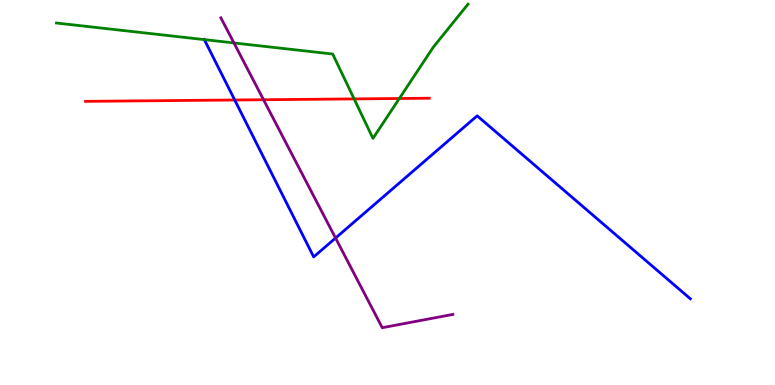[{'lines': ['blue', 'red'], 'intersections': [{'x': 3.03, 'y': 7.4}]}, {'lines': ['green', 'red'], 'intersections': [{'x': 4.57, 'y': 7.43}, {'x': 5.15, 'y': 7.44}]}, {'lines': ['purple', 'red'], 'intersections': [{'x': 3.4, 'y': 7.41}]}, {'lines': ['blue', 'green'], 'intersections': [{'x': 2.64, 'y': 8.97}]}, {'lines': ['blue', 'purple'], 'intersections': [{'x': 4.33, 'y': 3.82}]}, {'lines': ['green', 'purple'], 'intersections': [{'x': 3.02, 'y': 8.88}]}]